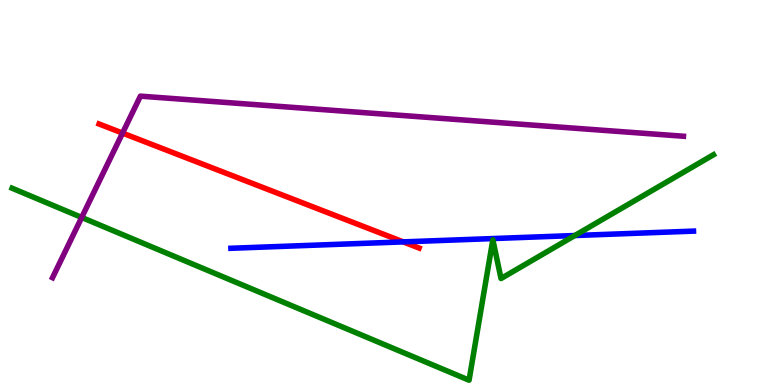[{'lines': ['blue', 'red'], 'intersections': [{'x': 5.2, 'y': 3.72}]}, {'lines': ['green', 'red'], 'intersections': []}, {'lines': ['purple', 'red'], 'intersections': [{'x': 1.58, 'y': 6.54}]}, {'lines': ['blue', 'green'], 'intersections': [{'x': 7.42, 'y': 3.88}]}, {'lines': ['blue', 'purple'], 'intersections': []}, {'lines': ['green', 'purple'], 'intersections': [{'x': 1.05, 'y': 4.35}]}]